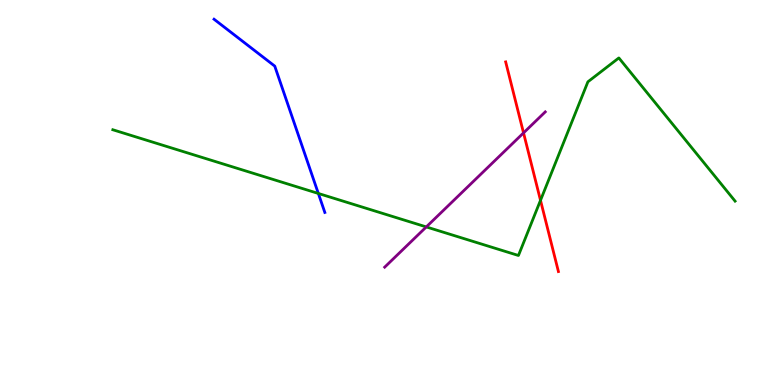[{'lines': ['blue', 'red'], 'intersections': []}, {'lines': ['green', 'red'], 'intersections': [{'x': 6.97, 'y': 4.8}]}, {'lines': ['purple', 'red'], 'intersections': [{'x': 6.76, 'y': 6.55}]}, {'lines': ['blue', 'green'], 'intersections': [{'x': 4.11, 'y': 4.98}]}, {'lines': ['blue', 'purple'], 'intersections': []}, {'lines': ['green', 'purple'], 'intersections': [{'x': 5.5, 'y': 4.11}]}]